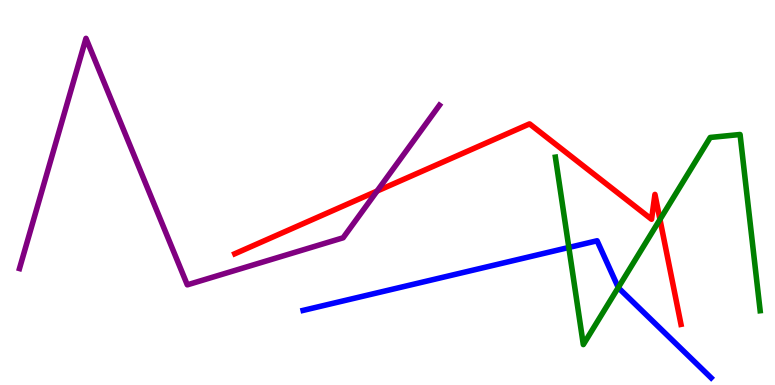[{'lines': ['blue', 'red'], 'intersections': []}, {'lines': ['green', 'red'], 'intersections': [{'x': 8.52, 'y': 4.3}]}, {'lines': ['purple', 'red'], 'intersections': [{'x': 4.87, 'y': 5.04}]}, {'lines': ['blue', 'green'], 'intersections': [{'x': 7.34, 'y': 3.57}, {'x': 7.98, 'y': 2.53}]}, {'lines': ['blue', 'purple'], 'intersections': []}, {'lines': ['green', 'purple'], 'intersections': []}]